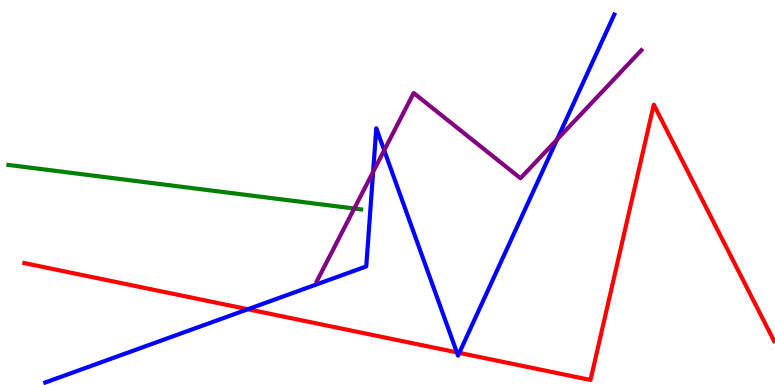[{'lines': ['blue', 'red'], 'intersections': [{'x': 3.2, 'y': 1.97}, {'x': 5.89, 'y': 0.848}, {'x': 5.93, 'y': 0.834}]}, {'lines': ['green', 'red'], 'intersections': []}, {'lines': ['purple', 'red'], 'intersections': []}, {'lines': ['blue', 'green'], 'intersections': []}, {'lines': ['blue', 'purple'], 'intersections': [{'x': 4.81, 'y': 5.54}, {'x': 4.96, 'y': 6.1}, {'x': 7.19, 'y': 6.38}]}, {'lines': ['green', 'purple'], 'intersections': [{'x': 4.57, 'y': 4.58}]}]